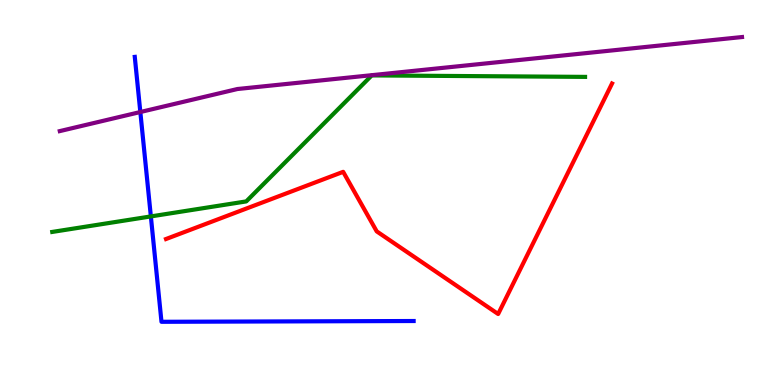[{'lines': ['blue', 'red'], 'intersections': []}, {'lines': ['green', 'red'], 'intersections': []}, {'lines': ['purple', 'red'], 'intersections': []}, {'lines': ['blue', 'green'], 'intersections': [{'x': 1.95, 'y': 4.38}]}, {'lines': ['blue', 'purple'], 'intersections': [{'x': 1.81, 'y': 7.09}]}, {'lines': ['green', 'purple'], 'intersections': []}]